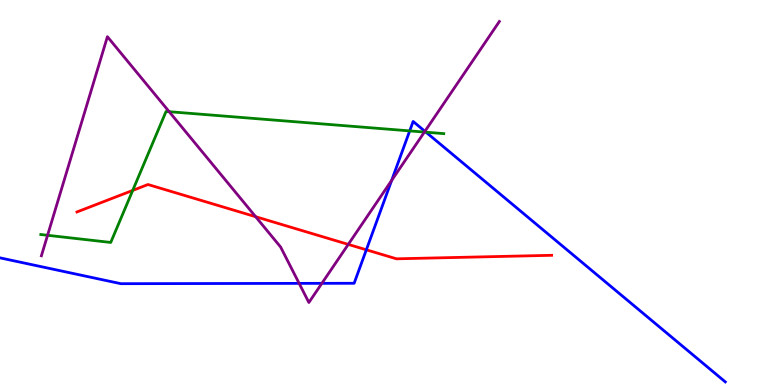[{'lines': ['blue', 'red'], 'intersections': [{'x': 4.73, 'y': 3.51}]}, {'lines': ['green', 'red'], 'intersections': [{'x': 1.71, 'y': 5.05}]}, {'lines': ['purple', 'red'], 'intersections': [{'x': 3.3, 'y': 4.37}, {'x': 4.49, 'y': 3.65}]}, {'lines': ['blue', 'green'], 'intersections': [{'x': 5.29, 'y': 6.6}, {'x': 5.5, 'y': 6.57}]}, {'lines': ['blue', 'purple'], 'intersections': [{'x': 3.86, 'y': 2.64}, {'x': 4.15, 'y': 2.64}, {'x': 5.05, 'y': 5.31}, {'x': 5.48, 'y': 6.59}]}, {'lines': ['green', 'purple'], 'intersections': [{'x': 0.614, 'y': 3.89}, {'x': 2.18, 'y': 7.1}, {'x': 5.48, 'y': 6.57}]}]